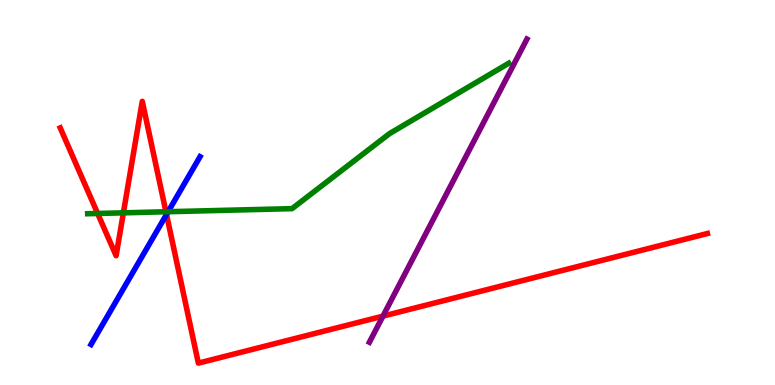[{'lines': ['blue', 'red'], 'intersections': [{'x': 2.15, 'y': 4.43}]}, {'lines': ['green', 'red'], 'intersections': [{'x': 1.26, 'y': 4.46}, {'x': 1.59, 'y': 4.47}, {'x': 2.14, 'y': 4.5}]}, {'lines': ['purple', 'red'], 'intersections': [{'x': 4.94, 'y': 1.79}]}, {'lines': ['blue', 'green'], 'intersections': [{'x': 2.17, 'y': 4.5}]}, {'lines': ['blue', 'purple'], 'intersections': []}, {'lines': ['green', 'purple'], 'intersections': []}]